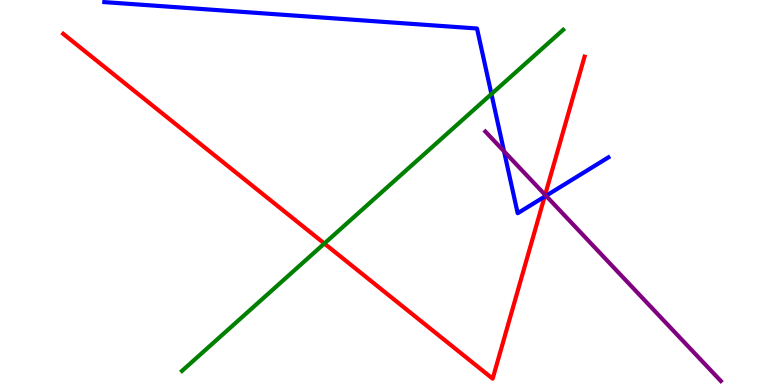[{'lines': ['blue', 'red'], 'intersections': [{'x': 7.03, 'y': 4.89}]}, {'lines': ['green', 'red'], 'intersections': [{'x': 4.19, 'y': 3.67}]}, {'lines': ['purple', 'red'], 'intersections': [{'x': 7.03, 'y': 4.94}]}, {'lines': ['blue', 'green'], 'intersections': [{'x': 6.34, 'y': 7.56}]}, {'lines': ['blue', 'purple'], 'intersections': [{'x': 6.5, 'y': 6.07}, {'x': 7.05, 'y': 4.91}]}, {'lines': ['green', 'purple'], 'intersections': []}]